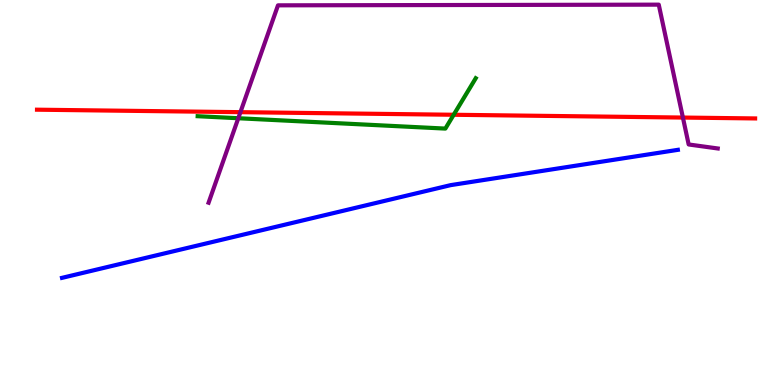[{'lines': ['blue', 'red'], 'intersections': []}, {'lines': ['green', 'red'], 'intersections': [{'x': 5.85, 'y': 7.02}]}, {'lines': ['purple', 'red'], 'intersections': [{'x': 3.1, 'y': 7.09}, {'x': 8.81, 'y': 6.95}]}, {'lines': ['blue', 'green'], 'intersections': []}, {'lines': ['blue', 'purple'], 'intersections': []}, {'lines': ['green', 'purple'], 'intersections': [{'x': 3.07, 'y': 6.93}]}]